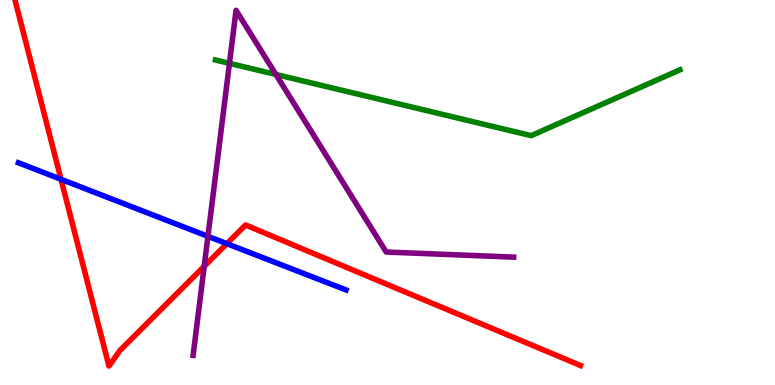[{'lines': ['blue', 'red'], 'intersections': [{'x': 0.787, 'y': 5.34}, {'x': 2.93, 'y': 3.67}]}, {'lines': ['green', 'red'], 'intersections': []}, {'lines': ['purple', 'red'], 'intersections': [{'x': 2.63, 'y': 3.08}]}, {'lines': ['blue', 'green'], 'intersections': []}, {'lines': ['blue', 'purple'], 'intersections': [{'x': 2.68, 'y': 3.86}]}, {'lines': ['green', 'purple'], 'intersections': [{'x': 2.96, 'y': 8.35}, {'x': 3.56, 'y': 8.07}]}]